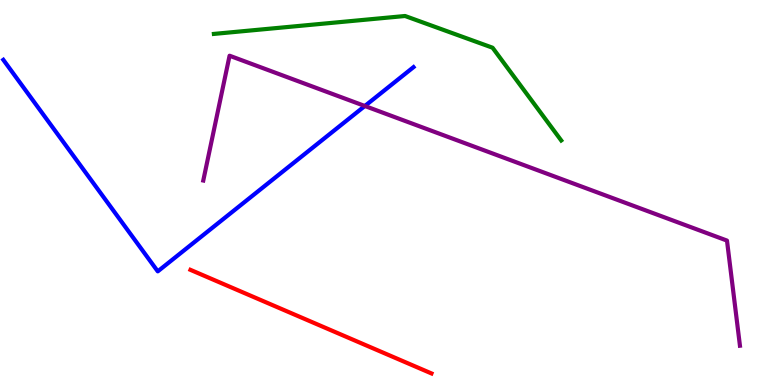[{'lines': ['blue', 'red'], 'intersections': []}, {'lines': ['green', 'red'], 'intersections': []}, {'lines': ['purple', 'red'], 'intersections': []}, {'lines': ['blue', 'green'], 'intersections': []}, {'lines': ['blue', 'purple'], 'intersections': [{'x': 4.71, 'y': 7.25}]}, {'lines': ['green', 'purple'], 'intersections': []}]